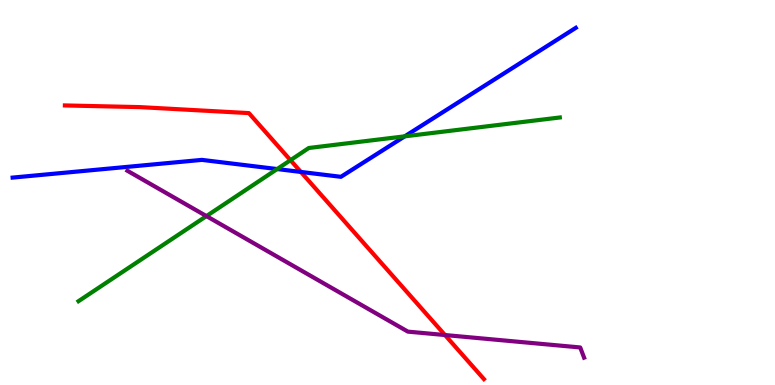[{'lines': ['blue', 'red'], 'intersections': [{'x': 3.88, 'y': 5.53}]}, {'lines': ['green', 'red'], 'intersections': [{'x': 3.75, 'y': 5.84}]}, {'lines': ['purple', 'red'], 'intersections': [{'x': 5.74, 'y': 1.3}]}, {'lines': ['blue', 'green'], 'intersections': [{'x': 3.58, 'y': 5.61}, {'x': 5.22, 'y': 6.46}]}, {'lines': ['blue', 'purple'], 'intersections': []}, {'lines': ['green', 'purple'], 'intersections': [{'x': 2.66, 'y': 4.39}]}]